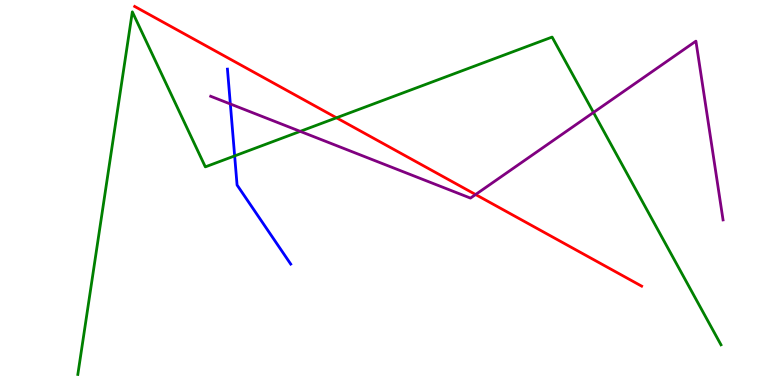[{'lines': ['blue', 'red'], 'intersections': []}, {'lines': ['green', 'red'], 'intersections': [{'x': 4.34, 'y': 6.94}]}, {'lines': ['purple', 'red'], 'intersections': [{'x': 6.14, 'y': 4.95}]}, {'lines': ['blue', 'green'], 'intersections': [{'x': 3.03, 'y': 5.95}]}, {'lines': ['blue', 'purple'], 'intersections': [{'x': 2.97, 'y': 7.3}]}, {'lines': ['green', 'purple'], 'intersections': [{'x': 3.87, 'y': 6.59}, {'x': 7.66, 'y': 7.08}]}]